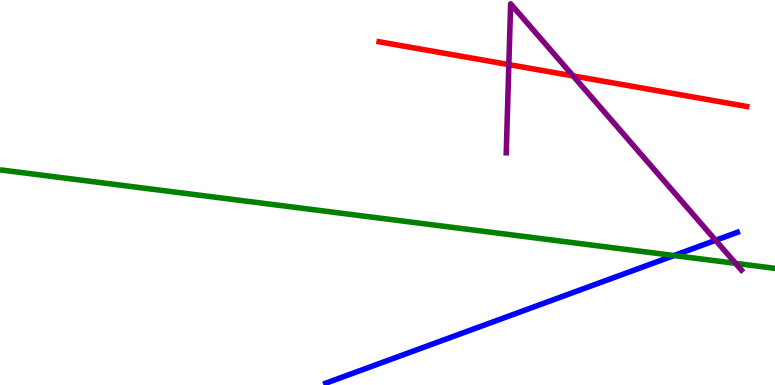[{'lines': ['blue', 'red'], 'intersections': []}, {'lines': ['green', 'red'], 'intersections': []}, {'lines': ['purple', 'red'], 'intersections': [{'x': 6.57, 'y': 8.32}, {'x': 7.39, 'y': 8.03}]}, {'lines': ['blue', 'green'], 'intersections': [{'x': 8.7, 'y': 3.36}]}, {'lines': ['blue', 'purple'], 'intersections': [{'x': 9.23, 'y': 3.76}]}, {'lines': ['green', 'purple'], 'intersections': [{'x': 9.49, 'y': 3.16}]}]